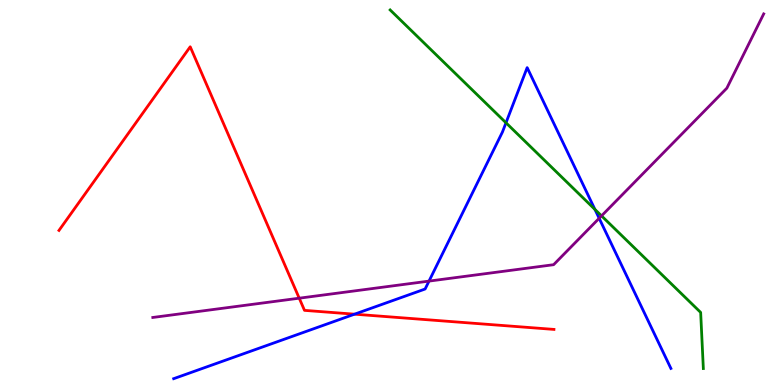[{'lines': ['blue', 'red'], 'intersections': [{'x': 4.57, 'y': 1.84}]}, {'lines': ['green', 'red'], 'intersections': []}, {'lines': ['purple', 'red'], 'intersections': [{'x': 3.86, 'y': 2.25}]}, {'lines': ['blue', 'green'], 'intersections': [{'x': 6.53, 'y': 6.81}, {'x': 7.68, 'y': 4.56}]}, {'lines': ['blue', 'purple'], 'intersections': [{'x': 5.54, 'y': 2.7}, {'x': 7.73, 'y': 4.33}]}, {'lines': ['green', 'purple'], 'intersections': [{'x': 7.76, 'y': 4.39}]}]